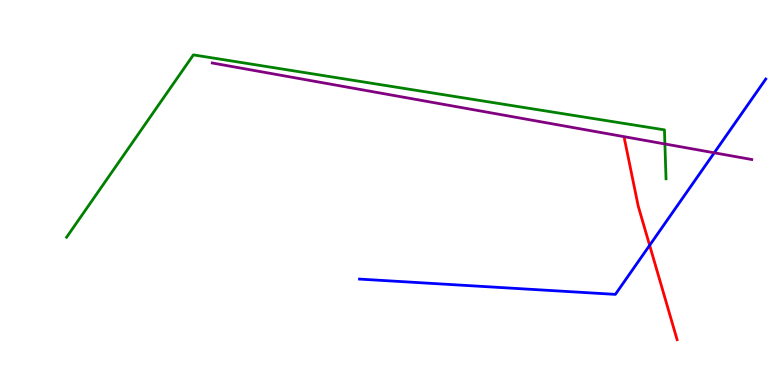[{'lines': ['blue', 'red'], 'intersections': [{'x': 8.38, 'y': 3.63}]}, {'lines': ['green', 'red'], 'intersections': []}, {'lines': ['purple', 'red'], 'intersections': []}, {'lines': ['blue', 'green'], 'intersections': []}, {'lines': ['blue', 'purple'], 'intersections': [{'x': 9.22, 'y': 6.03}]}, {'lines': ['green', 'purple'], 'intersections': [{'x': 8.58, 'y': 6.26}]}]